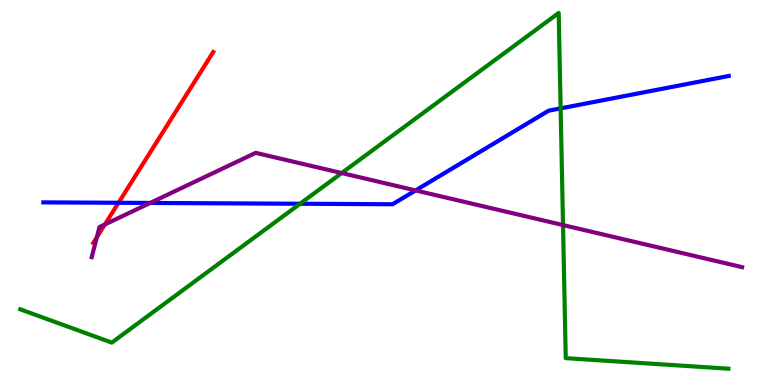[{'lines': ['blue', 'red'], 'intersections': [{'x': 1.53, 'y': 4.73}]}, {'lines': ['green', 'red'], 'intersections': []}, {'lines': ['purple', 'red'], 'intersections': [{'x': 1.25, 'y': 3.84}, {'x': 1.35, 'y': 4.17}]}, {'lines': ['blue', 'green'], 'intersections': [{'x': 3.87, 'y': 4.71}, {'x': 7.23, 'y': 7.19}]}, {'lines': ['blue', 'purple'], 'intersections': [{'x': 1.94, 'y': 4.73}, {'x': 5.36, 'y': 5.05}]}, {'lines': ['green', 'purple'], 'intersections': [{'x': 4.41, 'y': 5.51}, {'x': 7.26, 'y': 4.15}]}]